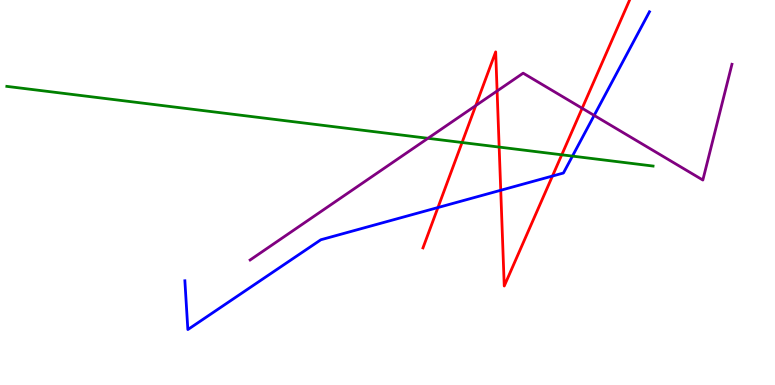[{'lines': ['blue', 'red'], 'intersections': [{'x': 5.65, 'y': 4.61}, {'x': 6.46, 'y': 5.06}, {'x': 7.13, 'y': 5.43}]}, {'lines': ['green', 'red'], 'intersections': [{'x': 5.96, 'y': 6.3}, {'x': 6.44, 'y': 6.18}, {'x': 7.25, 'y': 5.98}]}, {'lines': ['purple', 'red'], 'intersections': [{'x': 6.14, 'y': 7.26}, {'x': 6.41, 'y': 7.64}, {'x': 7.51, 'y': 7.19}]}, {'lines': ['blue', 'green'], 'intersections': [{'x': 7.39, 'y': 5.95}]}, {'lines': ['blue', 'purple'], 'intersections': [{'x': 7.67, 'y': 7.0}]}, {'lines': ['green', 'purple'], 'intersections': [{'x': 5.52, 'y': 6.41}]}]